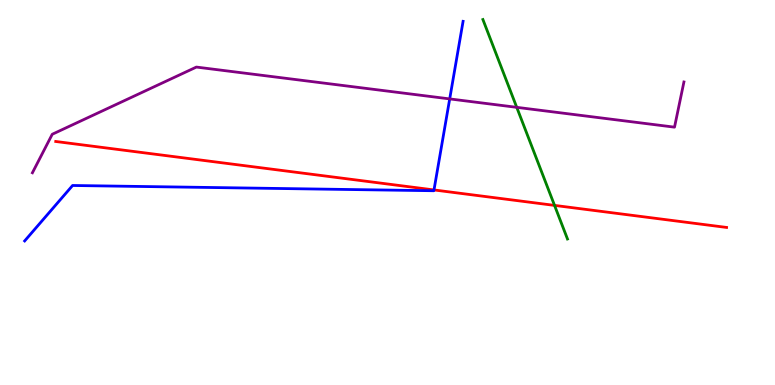[{'lines': ['blue', 'red'], 'intersections': [{'x': 5.6, 'y': 5.07}]}, {'lines': ['green', 'red'], 'intersections': [{'x': 7.16, 'y': 4.67}]}, {'lines': ['purple', 'red'], 'intersections': []}, {'lines': ['blue', 'green'], 'intersections': []}, {'lines': ['blue', 'purple'], 'intersections': [{'x': 5.8, 'y': 7.43}]}, {'lines': ['green', 'purple'], 'intersections': [{'x': 6.67, 'y': 7.21}]}]